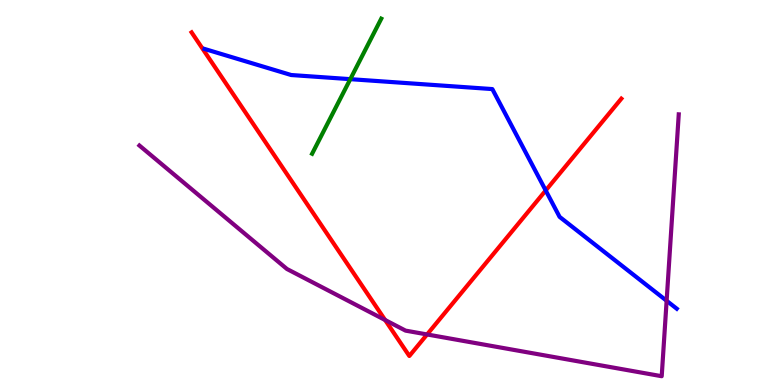[{'lines': ['blue', 'red'], 'intersections': [{'x': 7.04, 'y': 5.05}]}, {'lines': ['green', 'red'], 'intersections': []}, {'lines': ['purple', 'red'], 'intersections': [{'x': 4.97, 'y': 1.69}, {'x': 5.51, 'y': 1.31}]}, {'lines': ['blue', 'green'], 'intersections': [{'x': 4.52, 'y': 7.94}]}, {'lines': ['blue', 'purple'], 'intersections': [{'x': 8.6, 'y': 2.19}]}, {'lines': ['green', 'purple'], 'intersections': []}]